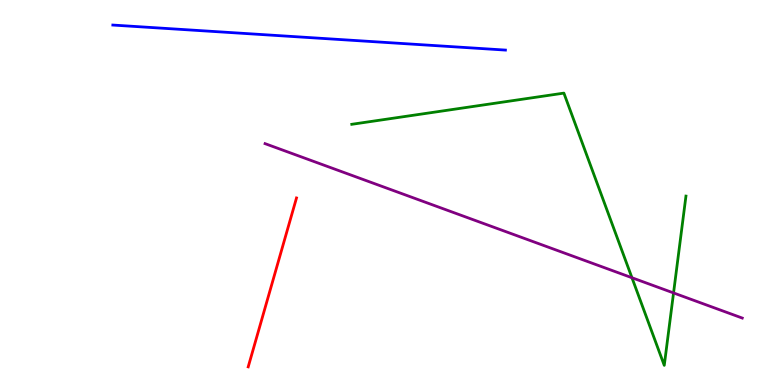[{'lines': ['blue', 'red'], 'intersections': []}, {'lines': ['green', 'red'], 'intersections': []}, {'lines': ['purple', 'red'], 'intersections': []}, {'lines': ['blue', 'green'], 'intersections': []}, {'lines': ['blue', 'purple'], 'intersections': []}, {'lines': ['green', 'purple'], 'intersections': [{'x': 8.15, 'y': 2.79}, {'x': 8.69, 'y': 2.39}]}]